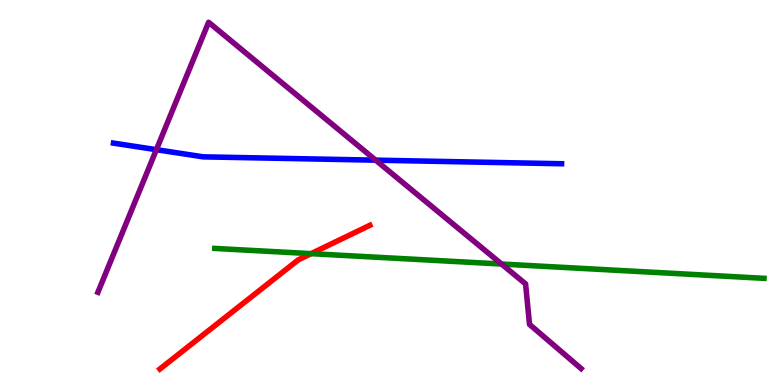[{'lines': ['blue', 'red'], 'intersections': []}, {'lines': ['green', 'red'], 'intersections': [{'x': 4.01, 'y': 3.41}]}, {'lines': ['purple', 'red'], 'intersections': []}, {'lines': ['blue', 'green'], 'intersections': []}, {'lines': ['blue', 'purple'], 'intersections': [{'x': 2.02, 'y': 6.11}, {'x': 4.85, 'y': 5.84}]}, {'lines': ['green', 'purple'], 'intersections': [{'x': 6.47, 'y': 3.14}]}]